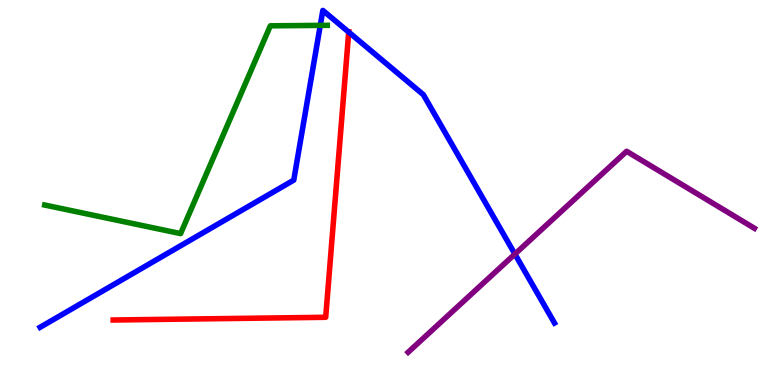[{'lines': ['blue', 'red'], 'intersections': [{'x': 4.5, 'y': 9.17}]}, {'lines': ['green', 'red'], 'intersections': []}, {'lines': ['purple', 'red'], 'intersections': []}, {'lines': ['blue', 'green'], 'intersections': [{'x': 4.13, 'y': 9.34}]}, {'lines': ['blue', 'purple'], 'intersections': [{'x': 6.64, 'y': 3.4}]}, {'lines': ['green', 'purple'], 'intersections': []}]